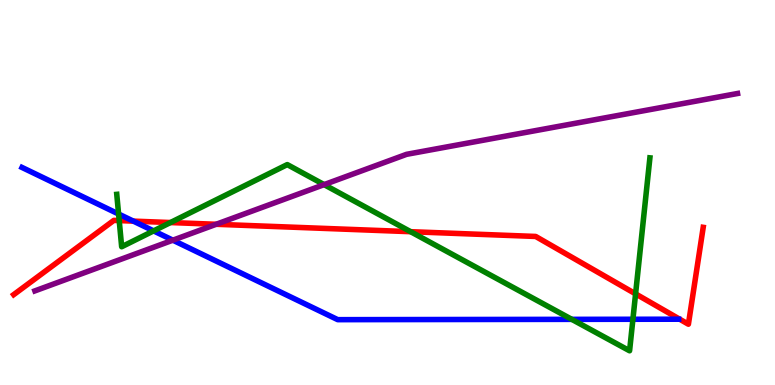[{'lines': ['blue', 'red'], 'intersections': [{'x': 1.72, 'y': 4.26}]}, {'lines': ['green', 'red'], 'intersections': [{'x': 1.54, 'y': 4.27}, {'x': 2.2, 'y': 4.22}, {'x': 5.3, 'y': 3.98}, {'x': 8.2, 'y': 2.37}]}, {'lines': ['purple', 'red'], 'intersections': [{'x': 2.79, 'y': 4.17}]}, {'lines': ['blue', 'green'], 'intersections': [{'x': 1.53, 'y': 4.44}, {'x': 1.98, 'y': 4.0}, {'x': 7.38, 'y': 1.71}, {'x': 8.17, 'y': 1.71}]}, {'lines': ['blue', 'purple'], 'intersections': [{'x': 2.23, 'y': 3.76}]}, {'lines': ['green', 'purple'], 'intersections': [{'x': 4.18, 'y': 5.2}]}]